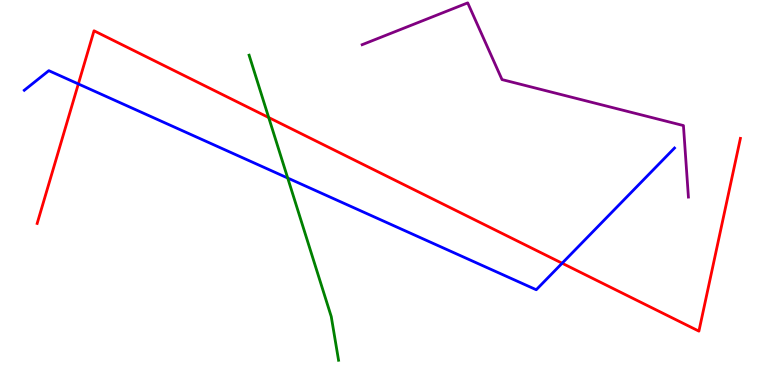[{'lines': ['blue', 'red'], 'intersections': [{'x': 1.01, 'y': 7.82}, {'x': 7.25, 'y': 3.16}]}, {'lines': ['green', 'red'], 'intersections': [{'x': 3.47, 'y': 6.95}]}, {'lines': ['purple', 'red'], 'intersections': []}, {'lines': ['blue', 'green'], 'intersections': [{'x': 3.71, 'y': 5.38}]}, {'lines': ['blue', 'purple'], 'intersections': []}, {'lines': ['green', 'purple'], 'intersections': []}]